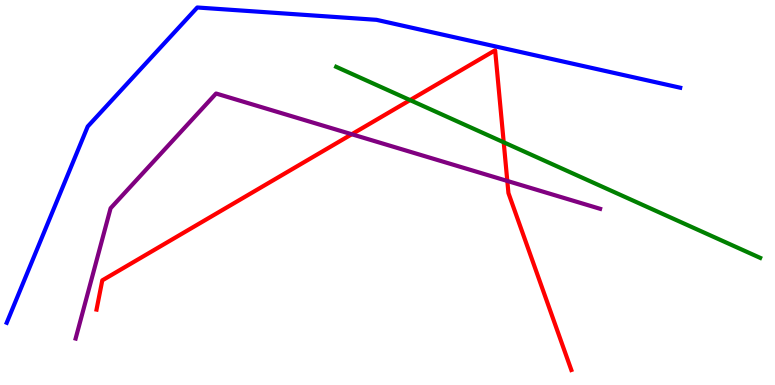[{'lines': ['blue', 'red'], 'intersections': []}, {'lines': ['green', 'red'], 'intersections': [{'x': 5.29, 'y': 7.4}, {'x': 6.5, 'y': 6.3}]}, {'lines': ['purple', 'red'], 'intersections': [{'x': 4.54, 'y': 6.51}, {'x': 6.55, 'y': 5.3}]}, {'lines': ['blue', 'green'], 'intersections': []}, {'lines': ['blue', 'purple'], 'intersections': []}, {'lines': ['green', 'purple'], 'intersections': []}]